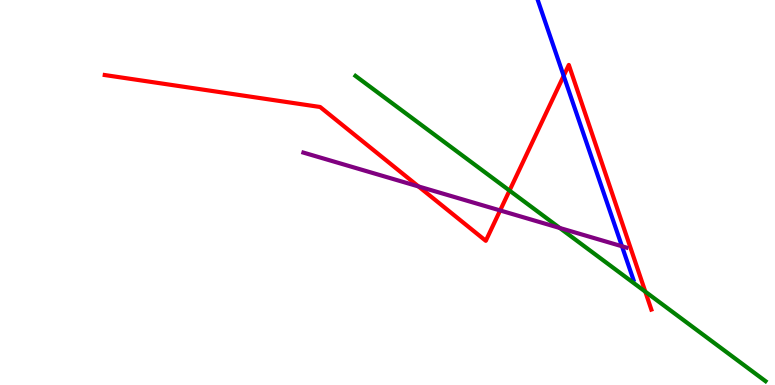[{'lines': ['blue', 'red'], 'intersections': [{'x': 7.27, 'y': 8.03}]}, {'lines': ['green', 'red'], 'intersections': [{'x': 6.57, 'y': 5.05}, {'x': 8.33, 'y': 2.42}]}, {'lines': ['purple', 'red'], 'intersections': [{'x': 5.4, 'y': 5.16}, {'x': 6.45, 'y': 4.53}]}, {'lines': ['blue', 'green'], 'intersections': []}, {'lines': ['blue', 'purple'], 'intersections': [{'x': 8.03, 'y': 3.6}]}, {'lines': ['green', 'purple'], 'intersections': [{'x': 7.22, 'y': 4.08}]}]